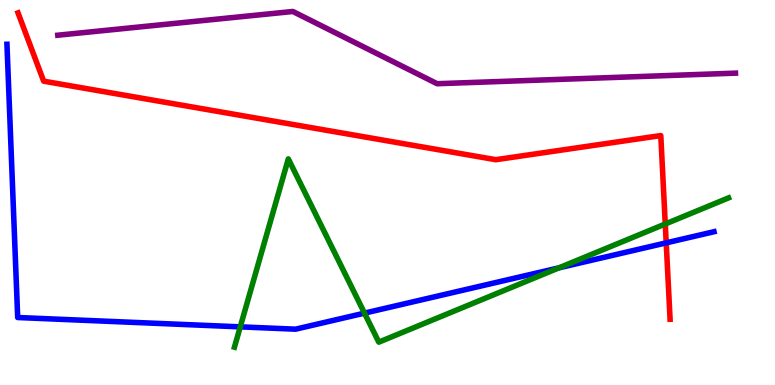[{'lines': ['blue', 'red'], 'intersections': [{'x': 8.6, 'y': 3.69}]}, {'lines': ['green', 'red'], 'intersections': [{'x': 8.58, 'y': 4.18}]}, {'lines': ['purple', 'red'], 'intersections': []}, {'lines': ['blue', 'green'], 'intersections': [{'x': 3.1, 'y': 1.51}, {'x': 4.7, 'y': 1.87}, {'x': 7.21, 'y': 3.04}]}, {'lines': ['blue', 'purple'], 'intersections': []}, {'lines': ['green', 'purple'], 'intersections': []}]